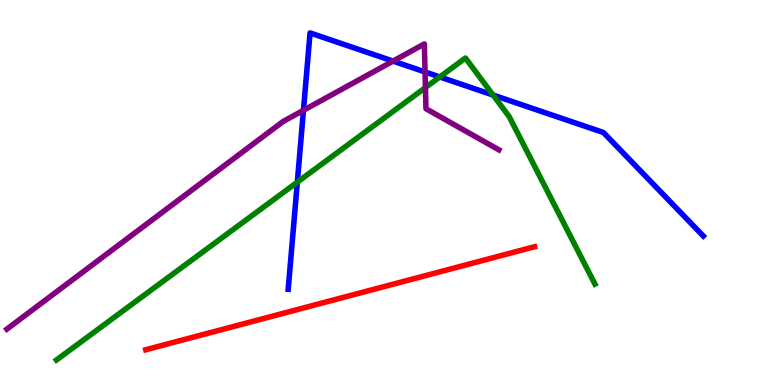[{'lines': ['blue', 'red'], 'intersections': []}, {'lines': ['green', 'red'], 'intersections': []}, {'lines': ['purple', 'red'], 'intersections': []}, {'lines': ['blue', 'green'], 'intersections': [{'x': 3.84, 'y': 5.27}, {'x': 5.67, 'y': 8.0}, {'x': 6.36, 'y': 7.53}]}, {'lines': ['blue', 'purple'], 'intersections': [{'x': 3.92, 'y': 7.13}, {'x': 5.07, 'y': 8.41}, {'x': 5.48, 'y': 8.13}]}, {'lines': ['green', 'purple'], 'intersections': [{'x': 5.49, 'y': 7.73}]}]